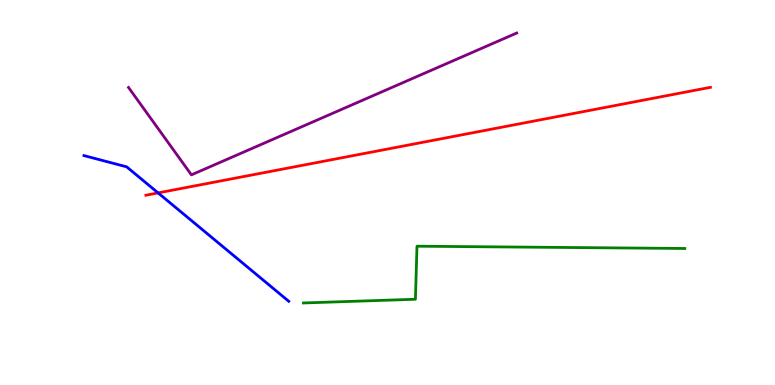[{'lines': ['blue', 'red'], 'intersections': [{'x': 2.04, 'y': 4.99}]}, {'lines': ['green', 'red'], 'intersections': []}, {'lines': ['purple', 'red'], 'intersections': []}, {'lines': ['blue', 'green'], 'intersections': []}, {'lines': ['blue', 'purple'], 'intersections': []}, {'lines': ['green', 'purple'], 'intersections': []}]